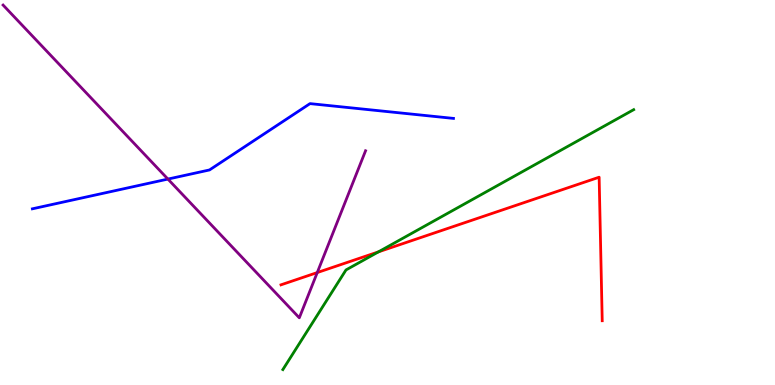[{'lines': ['blue', 'red'], 'intersections': []}, {'lines': ['green', 'red'], 'intersections': [{'x': 4.88, 'y': 3.46}]}, {'lines': ['purple', 'red'], 'intersections': [{'x': 4.09, 'y': 2.92}]}, {'lines': ['blue', 'green'], 'intersections': []}, {'lines': ['blue', 'purple'], 'intersections': [{'x': 2.17, 'y': 5.35}]}, {'lines': ['green', 'purple'], 'intersections': []}]